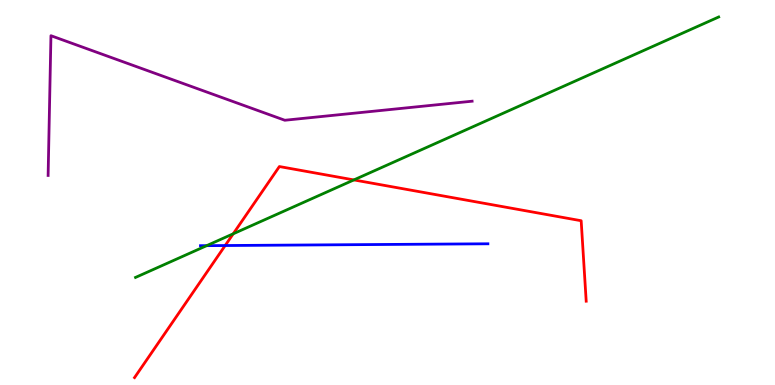[{'lines': ['blue', 'red'], 'intersections': [{'x': 2.91, 'y': 3.62}]}, {'lines': ['green', 'red'], 'intersections': [{'x': 3.01, 'y': 3.93}, {'x': 4.57, 'y': 5.33}]}, {'lines': ['purple', 'red'], 'intersections': []}, {'lines': ['blue', 'green'], 'intersections': [{'x': 2.67, 'y': 3.62}]}, {'lines': ['blue', 'purple'], 'intersections': []}, {'lines': ['green', 'purple'], 'intersections': []}]